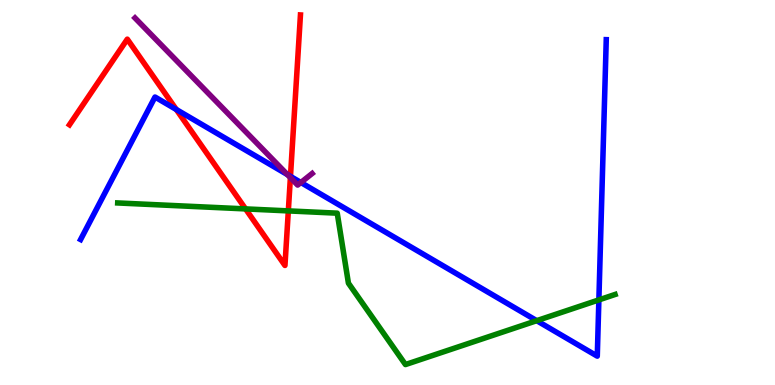[{'lines': ['blue', 'red'], 'intersections': [{'x': 2.28, 'y': 7.16}, {'x': 3.75, 'y': 5.42}]}, {'lines': ['green', 'red'], 'intersections': [{'x': 3.17, 'y': 4.57}, {'x': 3.72, 'y': 4.52}]}, {'lines': ['purple', 'red'], 'intersections': [{'x': 3.75, 'y': 5.39}]}, {'lines': ['blue', 'green'], 'intersections': [{'x': 6.93, 'y': 1.67}, {'x': 7.73, 'y': 2.21}]}, {'lines': ['blue', 'purple'], 'intersections': [{'x': 3.71, 'y': 5.46}, {'x': 3.88, 'y': 5.26}]}, {'lines': ['green', 'purple'], 'intersections': []}]